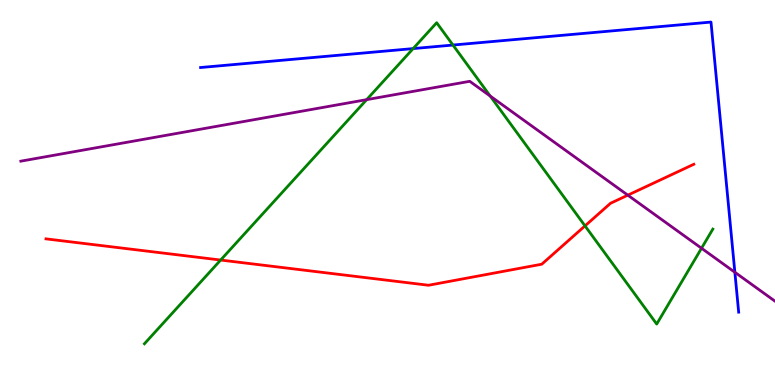[{'lines': ['blue', 'red'], 'intersections': []}, {'lines': ['green', 'red'], 'intersections': [{'x': 2.85, 'y': 3.25}, {'x': 7.55, 'y': 4.13}]}, {'lines': ['purple', 'red'], 'intersections': [{'x': 8.1, 'y': 4.93}]}, {'lines': ['blue', 'green'], 'intersections': [{'x': 5.33, 'y': 8.74}, {'x': 5.84, 'y': 8.83}]}, {'lines': ['blue', 'purple'], 'intersections': [{'x': 9.48, 'y': 2.93}]}, {'lines': ['green', 'purple'], 'intersections': [{'x': 4.73, 'y': 7.41}, {'x': 6.33, 'y': 7.51}, {'x': 9.05, 'y': 3.55}]}]